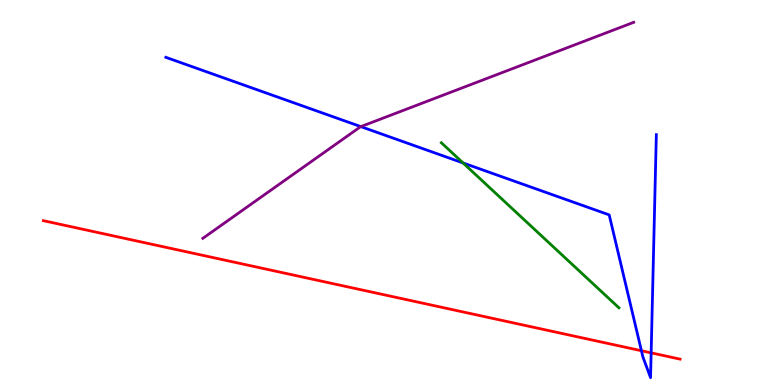[{'lines': ['blue', 'red'], 'intersections': [{'x': 8.28, 'y': 0.89}, {'x': 8.4, 'y': 0.835}]}, {'lines': ['green', 'red'], 'intersections': []}, {'lines': ['purple', 'red'], 'intersections': []}, {'lines': ['blue', 'green'], 'intersections': [{'x': 5.98, 'y': 5.77}]}, {'lines': ['blue', 'purple'], 'intersections': [{'x': 4.66, 'y': 6.71}]}, {'lines': ['green', 'purple'], 'intersections': []}]